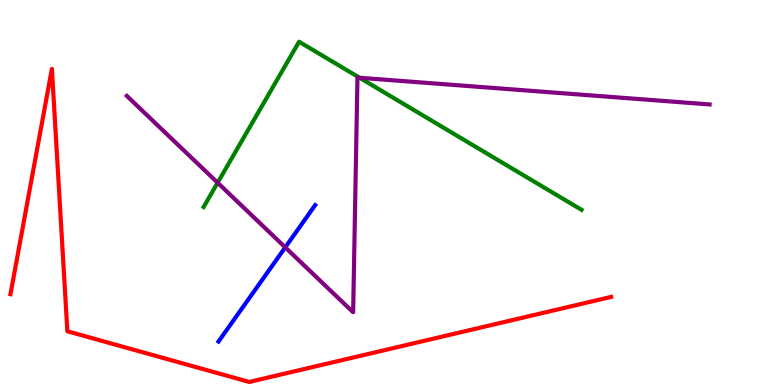[{'lines': ['blue', 'red'], 'intersections': []}, {'lines': ['green', 'red'], 'intersections': []}, {'lines': ['purple', 'red'], 'intersections': []}, {'lines': ['blue', 'green'], 'intersections': []}, {'lines': ['blue', 'purple'], 'intersections': [{'x': 3.68, 'y': 3.58}]}, {'lines': ['green', 'purple'], 'intersections': [{'x': 2.81, 'y': 5.25}, {'x': 4.64, 'y': 7.98}]}]